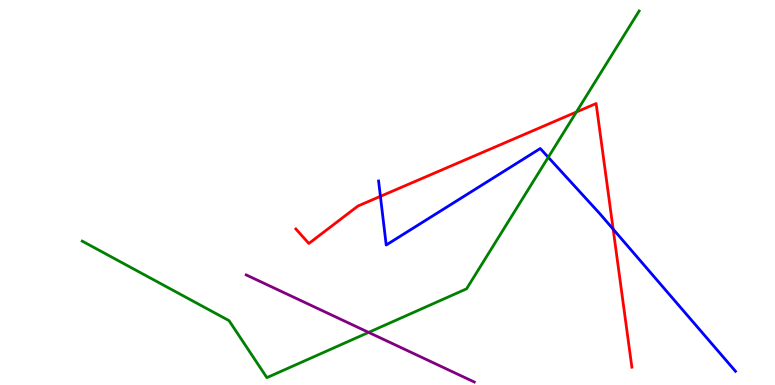[{'lines': ['blue', 'red'], 'intersections': [{'x': 4.91, 'y': 4.9}, {'x': 7.91, 'y': 4.05}]}, {'lines': ['green', 'red'], 'intersections': [{'x': 7.44, 'y': 7.09}]}, {'lines': ['purple', 'red'], 'intersections': []}, {'lines': ['blue', 'green'], 'intersections': [{'x': 7.07, 'y': 5.91}]}, {'lines': ['blue', 'purple'], 'intersections': []}, {'lines': ['green', 'purple'], 'intersections': [{'x': 4.76, 'y': 1.37}]}]